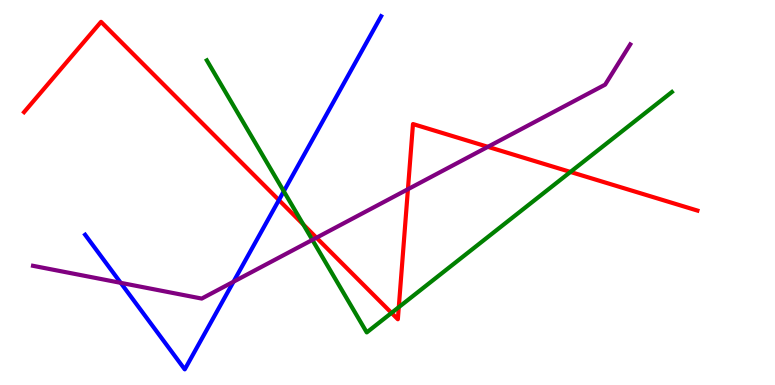[{'lines': ['blue', 'red'], 'intersections': [{'x': 3.6, 'y': 4.8}]}, {'lines': ['green', 'red'], 'intersections': [{'x': 3.91, 'y': 4.17}, {'x': 5.05, 'y': 1.87}, {'x': 5.15, 'y': 2.02}, {'x': 7.36, 'y': 5.53}]}, {'lines': ['purple', 'red'], 'intersections': [{'x': 4.08, 'y': 3.83}, {'x': 5.26, 'y': 5.09}, {'x': 6.3, 'y': 6.19}]}, {'lines': ['blue', 'green'], 'intersections': [{'x': 3.66, 'y': 5.03}]}, {'lines': ['blue', 'purple'], 'intersections': [{'x': 1.56, 'y': 2.65}, {'x': 3.01, 'y': 2.68}]}, {'lines': ['green', 'purple'], 'intersections': [{'x': 4.03, 'y': 3.77}]}]